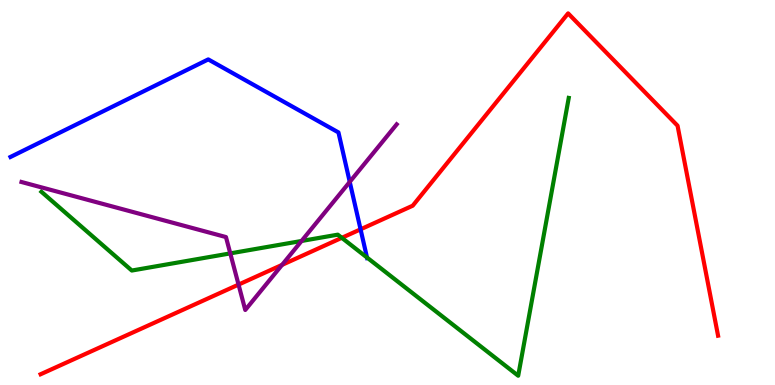[{'lines': ['blue', 'red'], 'intersections': [{'x': 4.65, 'y': 4.04}]}, {'lines': ['green', 'red'], 'intersections': [{'x': 4.41, 'y': 3.82}]}, {'lines': ['purple', 'red'], 'intersections': [{'x': 3.08, 'y': 2.61}, {'x': 3.64, 'y': 3.12}]}, {'lines': ['blue', 'green'], 'intersections': [{'x': 4.74, 'y': 3.31}]}, {'lines': ['blue', 'purple'], 'intersections': [{'x': 4.51, 'y': 5.28}]}, {'lines': ['green', 'purple'], 'intersections': [{'x': 2.97, 'y': 3.42}, {'x': 3.89, 'y': 3.74}]}]